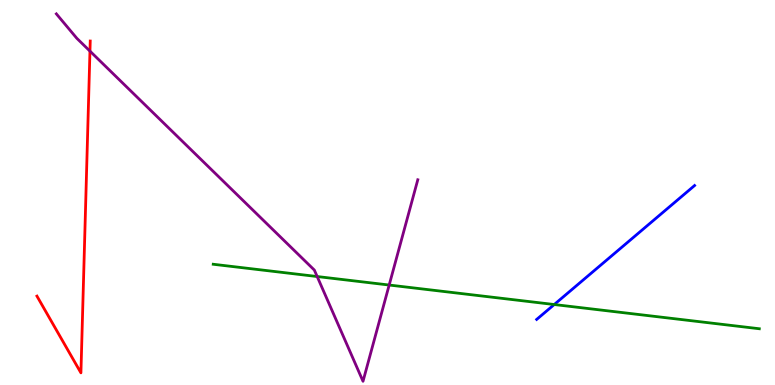[{'lines': ['blue', 'red'], 'intersections': []}, {'lines': ['green', 'red'], 'intersections': []}, {'lines': ['purple', 'red'], 'intersections': [{'x': 1.16, 'y': 8.67}]}, {'lines': ['blue', 'green'], 'intersections': [{'x': 7.15, 'y': 2.09}]}, {'lines': ['blue', 'purple'], 'intersections': []}, {'lines': ['green', 'purple'], 'intersections': [{'x': 4.09, 'y': 2.82}, {'x': 5.02, 'y': 2.6}]}]